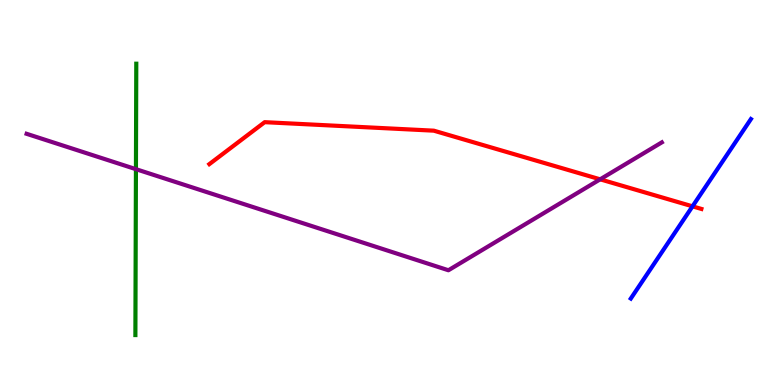[{'lines': ['blue', 'red'], 'intersections': [{'x': 8.94, 'y': 4.64}]}, {'lines': ['green', 'red'], 'intersections': []}, {'lines': ['purple', 'red'], 'intersections': [{'x': 7.74, 'y': 5.34}]}, {'lines': ['blue', 'green'], 'intersections': []}, {'lines': ['blue', 'purple'], 'intersections': []}, {'lines': ['green', 'purple'], 'intersections': [{'x': 1.75, 'y': 5.61}]}]